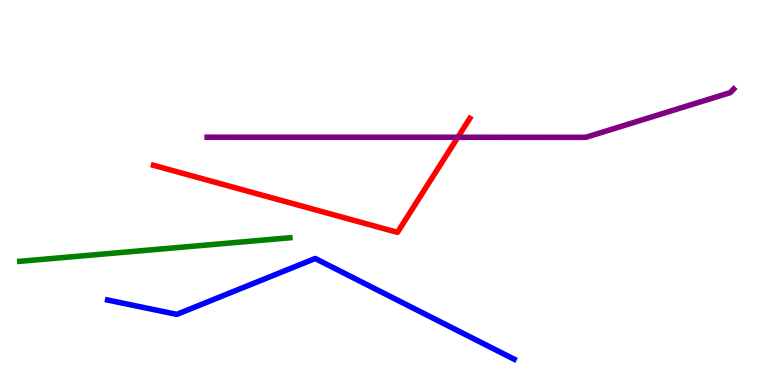[{'lines': ['blue', 'red'], 'intersections': []}, {'lines': ['green', 'red'], 'intersections': []}, {'lines': ['purple', 'red'], 'intersections': [{'x': 5.91, 'y': 6.43}]}, {'lines': ['blue', 'green'], 'intersections': []}, {'lines': ['blue', 'purple'], 'intersections': []}, {'lines': ['green', 'purple'], 'intersections': []}]